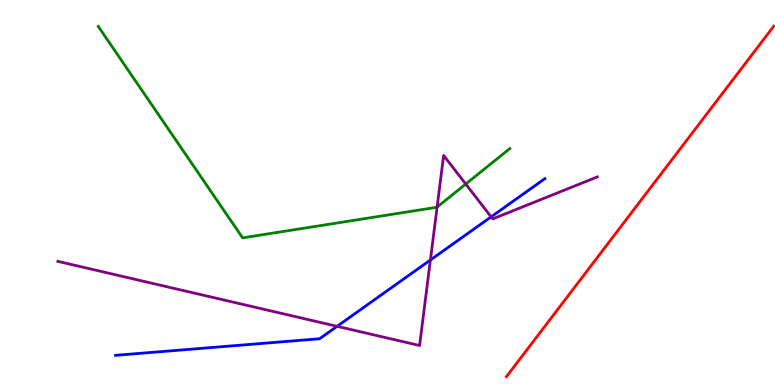[{'lines': ['blue', 'red'], 'intersections': []}, {'lines': ['green', 'red'], 'intersections': []}, {'lines': ['purple', 'red'], 'intersections': []}, {'lines': ['blue', 'green'], 'intersections': []}, {'lines': ['blue', 'purple'], 'intersections': [{'x': 4.35, 'y': 1.52}, {'x': 5.55, 'y': 3.25}, {'x': 6.34, 'y': 4.37}]}, {'lines': ['green', 'purple'], 'intersections': [{'x': 5.64, 'y': 4.62}, {'x': 6.01, 'y': 5.22}]}]